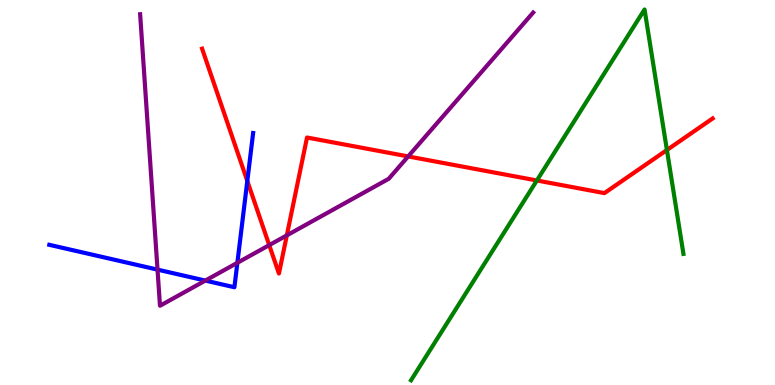[{'lines': ['blue', 'red'], 'intersections': [{'x': 3.19, 'y': 5.3}]}, {'lines': ['green', 'red'], 'intersections': [{'x': 6.93, 'y': 5.31}, {'x': 8.61, 'y': 6.1}]}, {'lines': ['purple', 'red'], 'intersections': [{'x': 3.47, 'y': 3.63}, {'x': 3.7, 'y': 3.89}, {'x': 5.27, 'y': 5.94}]}, {'lines': ['blue', 'green'], 'intersections': []}, {'lines': ['blue', 'purple'], 'intersections': [{'x': 2.03, 'y': 3.0}, {'x': 2.65, 'y': 2.71}, {'x': 3.06, 'y': 3.17}]}, {'lines': ['green', 'purple'], 'intersections': []}]